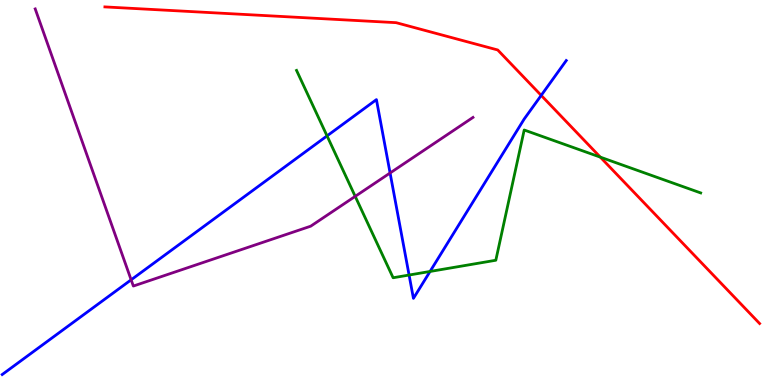[{'lines': ['blue', 'red'], 'intersections': [{'x': 6.98, 'y': 7.52}]}, {'lines': ['green', 'red'], 'intersections': [{'x': 7.75, 'y': 5.92}]}, {'lines': ['purple', 'red'], 'intersections': []}, {'lines': ['blue', 'green'], 'intersections': [{'x': 4.22, 'y': 6.47}, {'x': 5.28, 'y': 2.86}, {'x': 5.55, 'y': 2.95}]}, {'lines': ['blue', 'purple'], 'intersections': [{'x': 1.69, 'y': 2.73}, {'x': 5.03, 'y': 5.51}]}, {'lines': ['green', 'purple'], 'intersections': [{'x': 4.58, 'y': 4.9}]}]